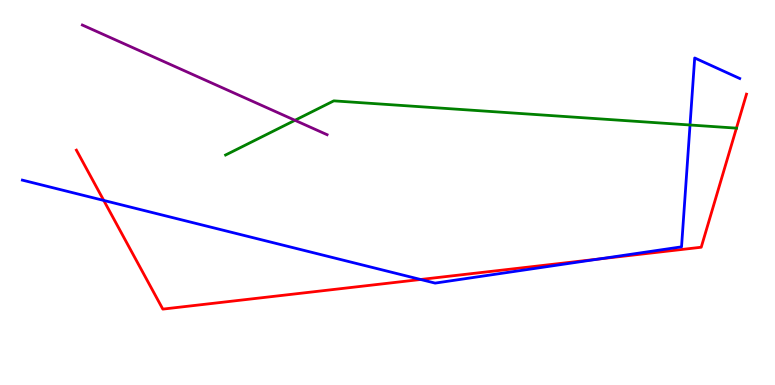[{'lines': ['blue', 'red'], 'intersections': [{'x': 1.34, 'y': 4.79}, {'x': 5.43, 'y': 2.74}, {'x': 7.73, 'y': 3.27}]}, {'lines': ['green', 'red'], 'intersections': [{'x': 9.5, 'y': 6.67}]}, {'lines': ['purple', 'red'], 'intersections': []}, {'lines': ['blue', 'green'], 'intersections': [{'x': 8.9, 'y': 6.75}]}, {'lines': ['blue', 'purple'], 'intersections': []}, {'lines': ['green', 'purple'], 'intersections': [{'x': 3.81, 'y': 6.88}]}]